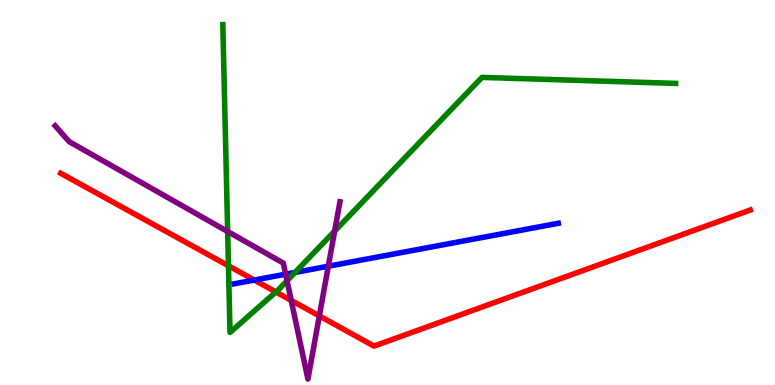[{'lines': ['blue', 'red'], 'intersections': [{'x': 3.28, 'y': 2.73}]}, {'lines': ['green', 'red'], 'intersections': [{'x': 2.95, 'y': 3.1}, {'x': 3.56, 'y': 2.42}]}, {'lines': ['purple', 'red'], 'intersections': [{'x': 3.76, 'y': 2.2}, {'x': 4.12, 'y': 1.79}]}, {'lines': ['blue', 'green'], 'intersections': [{'x': 3.81, 'y': 2.92}]}, {'lines': ['blue', 'purple'], 'intersections': [{'x': 3.69, 'y': 2.88}, {'x': 4.24, 'y': 3.09}]}, {'lines': ['green', 'purple'], 'intersections': [{'x': 2.94, 'y': 3.99}, {'x': 3.7, 'y': 2.71}, {'x': 4.32, 'y': 4.0}]}]